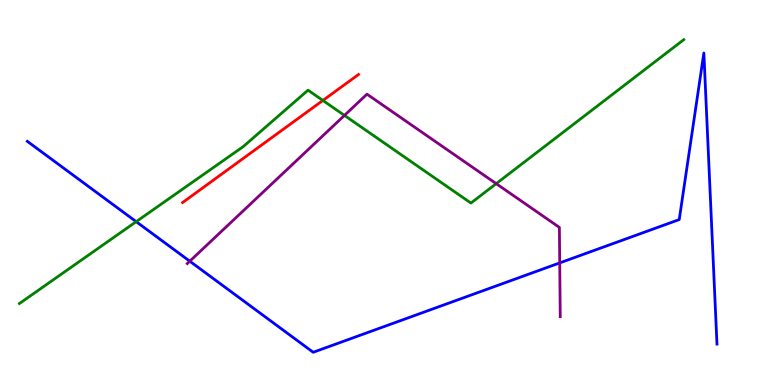[{'lines': ['blue', 'red'], 'intersections': []}, {'lines': ['green', 'red'], 'intersections': [{'x': 4.17, 'y': 7.39}]}, {'lines': ['purple', 'red'], 'intersections': []}, {'lines': ['blue', 'green'], 'intersections': [{'x': 1.76, 'y': 4.24}]}, {'lines': ['blue', 'purple'], 'intersections': [{'x': 2.45, 'y': 3.22}, {'x': 7.22, 'y': 3.17}]}, {'lines': ['green', 'purple'], 'intersections': [{'x': 4.44, 'y': 7.0}, {'x': 6.4, 'y': 5.23}]}]